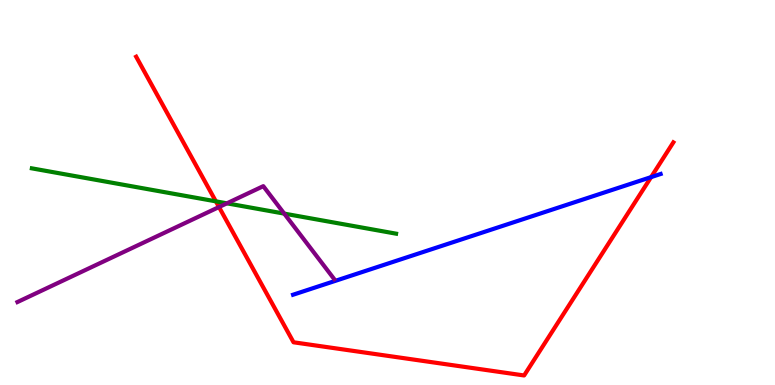[{'lines': ['blue', 'red'], 'intersections': [{'x': 8.4, 'y': 5.4}]}, {'lines': ['green', 'red'], 'intersections': [{'x': 2.79, 'y': 4.77}]}, {'lines': ['purple', 'red'], 'intersections': [{'x': 2.83, 'y': 4.62}]}, {'lines': ['blue', 'green'], 'intersections': []}, {'lines': ['blue', 'purple'], 'intersections': []}, {'lines': ['green', 'purple'], 'intersections': [{'x': 2.93, 'y': 4.72}, {'x': 3.67, 'y': 4.45}]}]